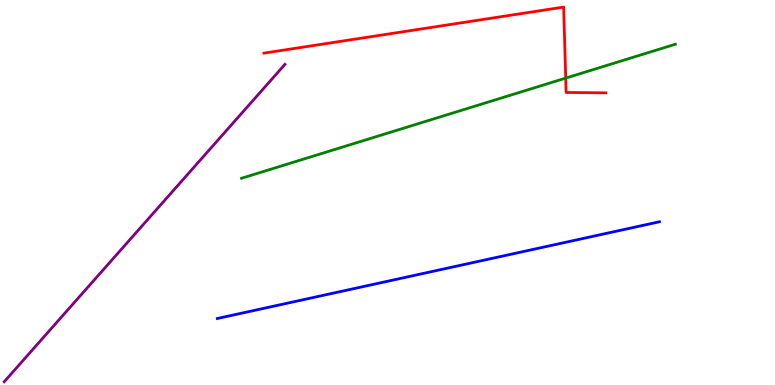[{'lines': ['blue', 'red'], 'intersections': []}, {'lines': ['green', 'red'], 'intersections': [{'x': 7.3, 'y': 7.97}]}, {'lines': ['purple', 'red'], 'intersections': []}, {'lines': ['blue', 'green'], 'intersections': []}, {'lines': ['blue', 'purple'], 'intersections': []}, {'lines': ['green', 'purple'], 'intersections': []}]